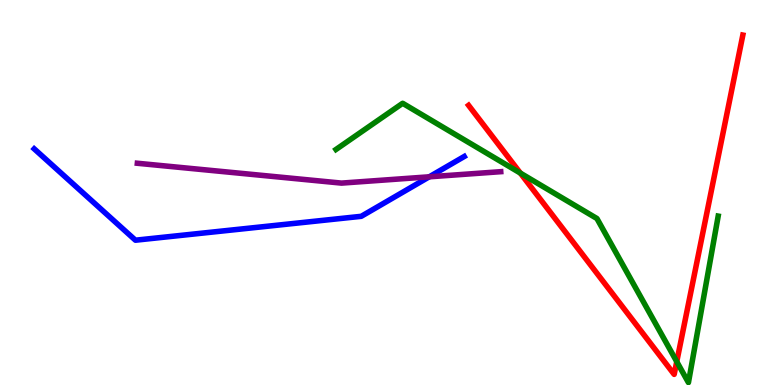[{'lines': ['blue', 'red'], 'intersections': []}, {'lines': ['green', 'red'], 'intersections': [{'x': 6.71, 'y': 5.5}, {'x': 8.73, 'y': 0.607}]}, {'lines': ['purple', 'red'], 'intersections': []}, {'lines': ['blue', 'green'], 'intersections': []}, {'lines': ['blue', 'purple'], 'intersections': [{'x': 5.54, 'y': 5.41}]}, {'lines': ['green', 'purple'], 'intersections': []}]